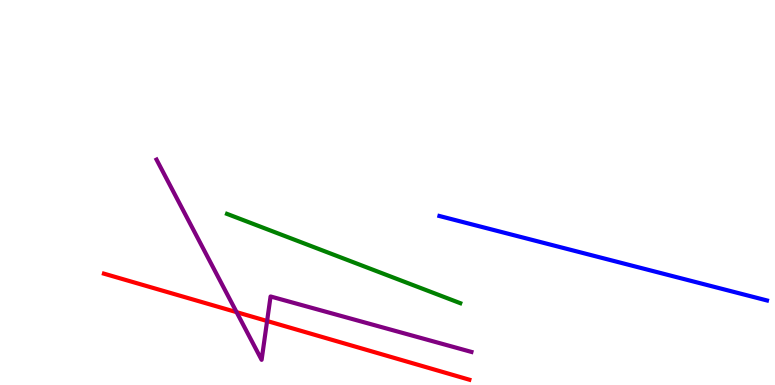[{'lines': ['blue', 'red'], 'intersections': []}, {'lines': ['green', 'red'], 'intersections': []}, {'lines': ['purple', 'red'], 'intersections': [{'x': 3.05, 'y': 1.89}, {'x': 3.45, 'y': 1.66}]}, {'lines': ['blue', 'green'], 'intersections': []}, {'lines': ['blue', 'purple'], 'intersections': []}, {'lines': ['green', 'purple'], 'intersections': []}]